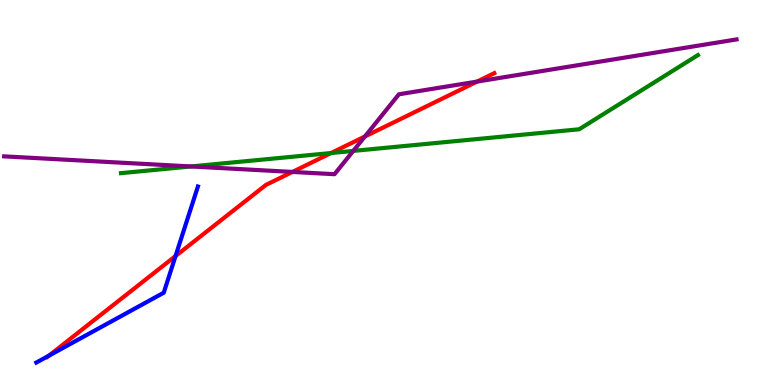[{'lines': ['blue', 'red'], 'intersections': [{'x': 0.631, 'y': 0.762}, {'x': 2.27, 'y': 3.35}]}, {'lines': ['green', 'red'], 'intersections': [{'x': 4.27, 'y': 6.02}]}, {'lines': ['purple', 'red'], 'intersections': [{'x': 3.77, 'y': 5.53}, {'x': 4.71, 'y': 6.46}, {'x': 6.16, 'y': 7.88}]}, {'lines': ['blue', 'green'], 'intersections': []}, {'lines': ['blue', 'purple'], 'intersections': []}, {'lines': ['green', 'purple'], 'intersections': [{'x': 2.46, 'y': 5.68}, {'x': 4.56, 'y': 6.08}]}]